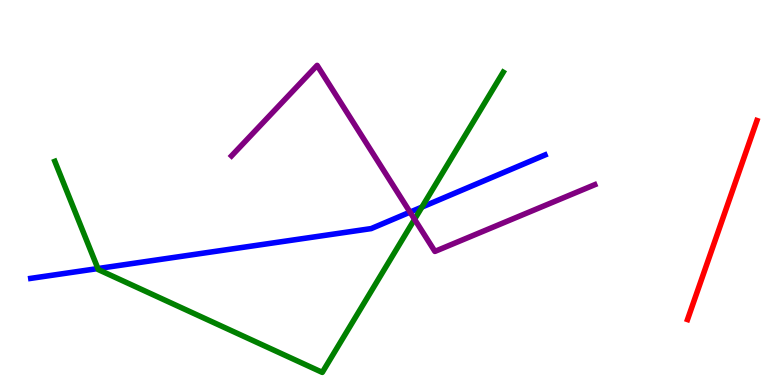[{'lines': ['blue', 'red'], 'intersections': []}, {'lines': ['green', 'red'], 'intersections': []}, {'lines': ['purple', 'red'], 'intersections': []}, {'lines': ['blue', 'green'], 'intersections': [{'x': 1.26, 'y': 3.02}, {'x': 5.44, 'y': 4.62}]}, {'lines': ['blue', 'purple'], 'intersections': [{'x': 5.29, 'y': 4.49}]}, {'lines': ['green', 'purple'], 'intersections': [{'x': 5.35, 'y': 4.3}]}]